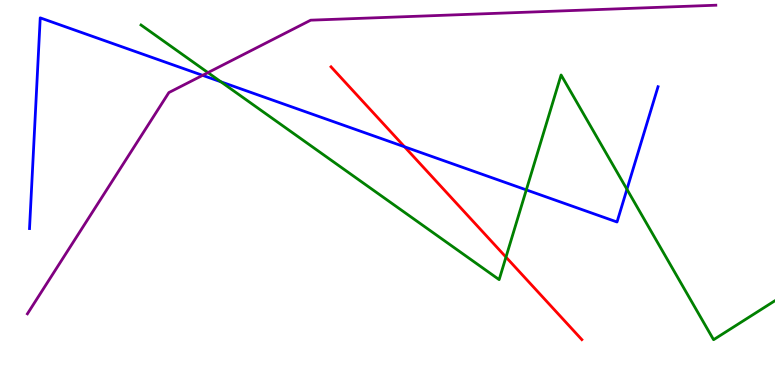[{'lines': ['blue', 'red'], 'intersections': [{'x': 5.22, 'y': 6.19}]}, {'lines': ['green', 'red'], 'intersections': [{'x': 6.53, 'y': 3.32}]}, {'lines': ['purple', 'red'], 'intersections': []}, {'lines': ['blue', 'green'], 'intersections': [{'x': 2.85, 'y': 7.88}, {'x': 6.79, 'y': 5.07}, {'x': 8.09, 'y': 5.08}]}, {'lines': ['blue', 'purple'], 'intersections': [{'x': 2.61, 'y': 8.04}]}, {'lines': ['green', 'purple'], 'intersections': [{'x': 2.68, 'y': 8.11}]}]